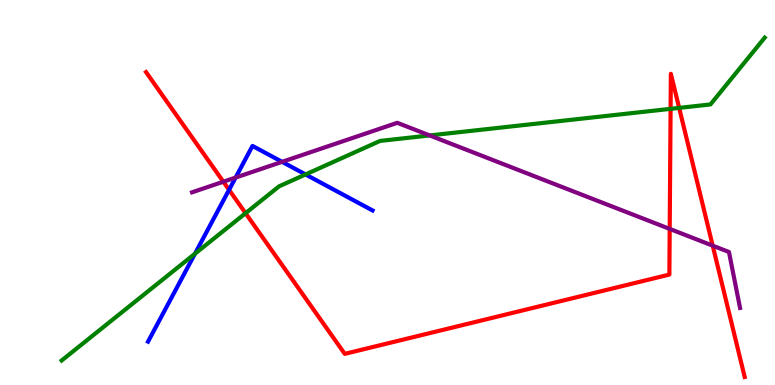[{'lines': ['blue', 'red'], 'intersections': [{'x': 2.96, 'y': 5.07}]}, {'lines': ['green', 'red'], 'intersections': [{'x': 3.17, 'y': 4.46}, {'x': 8.65, 'y': 7.17}, {'x': 8.76, 'y': 7.2}]}, {'lines': ['purple', 'red'], 'intersections': [{'x': 2.88, 'y': 5.28}, {'x': 8.64, 'y': 4.05}, {'x': 9.2, 'y': 3.62}]}, {'lines': ['blue', 'green'], 'intersections': [{'x': 2.52, 'y': 3.41}, {'x': 3.94, 'y': 5.47}]}, {'lines': ['blue', 'purple'], 'intersections': [{'x': 3.04, 'y': 5.39}, {'x': 3.64, 'y': 5.8}]}, {'lines': ['green', 'purple'], 'intersections': [{'x': 5.54, 'y': 6.48}]}]